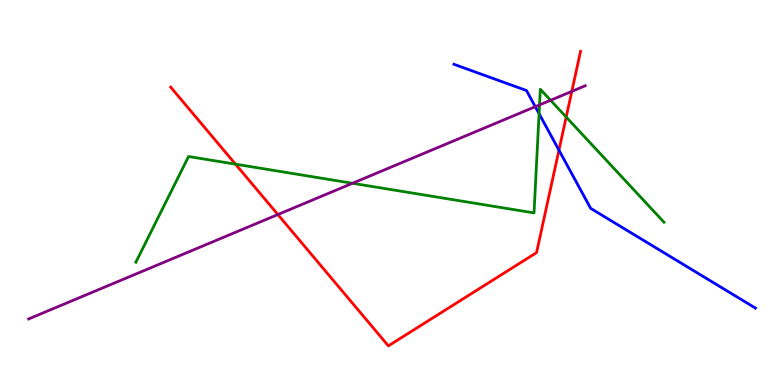[{'lines': ['blue', 'red'], 'intersections': [{'x': 7.21, 'y': 6.1}]}, {'lines': ['green', 'red'], 'intersections': [{'x': 3.04, 'y': 5.74}, {'x': 7.31, 'y': 6.96}]}, {'lines': ['purple', 'red'], 'intersections': [{'x': 3.59, 'y': 4.43}, {'x': 7.38, 'y': 7.63}]}, {'lines': ['blue', 'green'], 'intersections': [{'x': 6.96, 'y': 7.05}]}, {'lines': ['blue', 'purple'], 'intersections': [{'x': 6.91, 'y': 7.23}]}, {'lines': ['green', 'purple'], 'intersections': [{'x': 4.55, 'y': 5.24}, {'x': 6.96, 'y': 7.28}, {'x': 7.1, 'y': 7.4}]}]